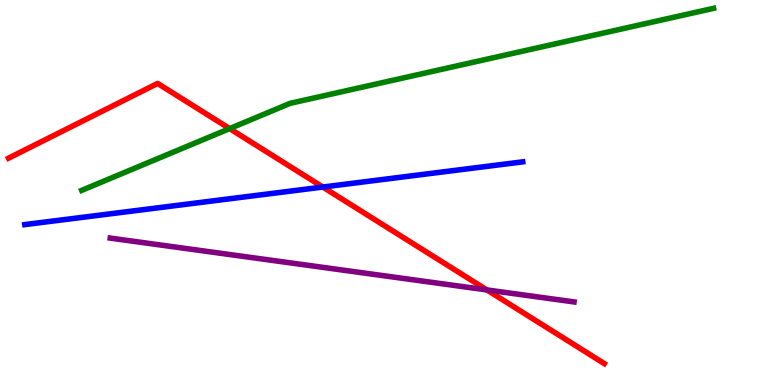[{'lines': ['blue', 'red'], 'intersections': [{'x': 4.17, 'y': 5.14}]}, {'lines': ['green', 'red'], 'intersections': [{'x': 2.96, 'y': 6.66}]}, {'lines': ['purple', 'red'], 'intersections': [{'x': 6.28, 'y': 2.47}]}, {'lines': ['blue', 'green'], 'intersections': []}, {'lines': ['blue', 'purple'], 'intersections': []}, {'lines': ['green', 'purple'], 'intersections': []}]